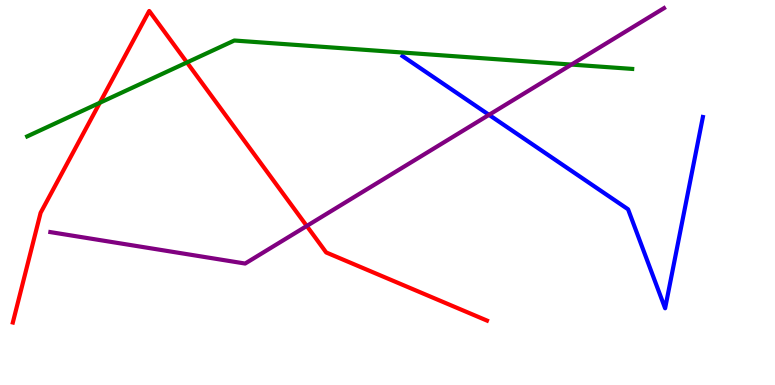[{'lines': ['blue', 'red'], 'intersections': []}, {'lines': ['green', 'red'], 'intersections': [{'x': 1.29, 'y': 7.33}, {'x': 2.41, 'y': 8.38}]}, {'lines': ['purple', 'red'], 'intersections': [{'x': 3.96, 'y': 4.13}]}, {'lines': ['blue', 'green'], 'intersections': []}, {'lines': ['blue', 'purple'], 'intersections': [{'x': 6.31, 'y': 7.02}]}, {'lines': ['green', 'purple'], 'intersections': [{'x': 7.37, 'y': 8.32}]}]